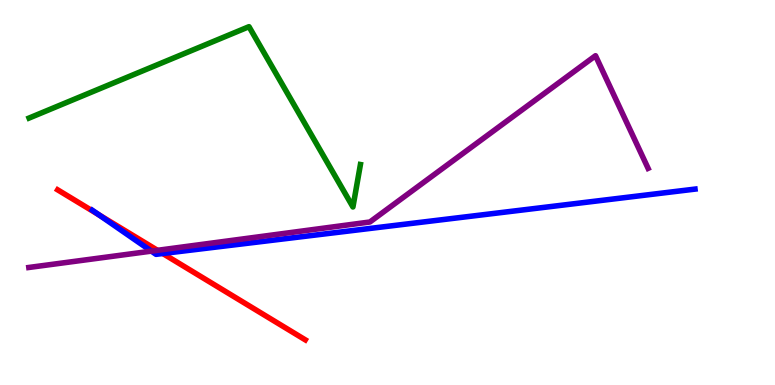[{'lines': ['blue', 'red'], 'intersections': [{'x': 1.28, 'y': 4.42}, {'x': 2.1, 'y': 3.42}]}, {'lines': ['green', 'red'], 'intersections': []}, {'lines': ['purple', 'red'], 'intersections': [{'x': 2.03, 'y': 3.5}]}, {'lines': ['blue', 'green'], 'intersections': []}, {'lines': ['blue', 'purple'], 'intersections': [{'x': 1.95, 'y': 3.48}]}, {'lines': ['green', 'purple'], 'intersections': []}]